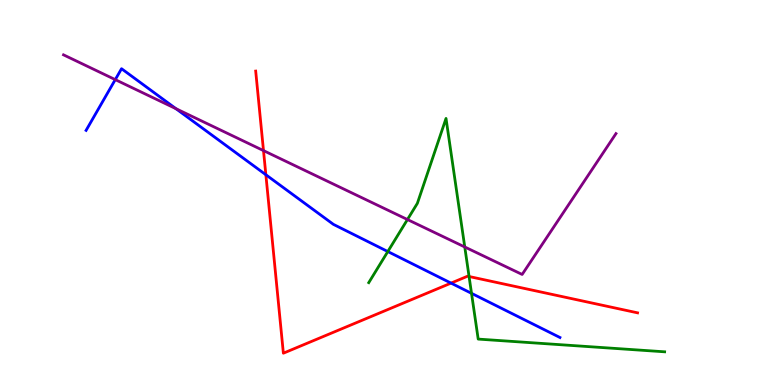[{'lines': ['blue', 'red'], 'intersections': [{'x': 3.43, 'y': 5.46}, {'x': 5.82, 'y': 2.65}]}, {'lines': ['green', 'red'], 'intersections': [{'x': 6.05, 'y': 2.82}]}, {'lines': ['purple', 'red'], 'intersections': [{'x': 3.4, 'y': 6.09}]}, {'lines': ['blue', 'green'], 'intersections': [{'x': 5.0, 'y': 3.47}, {'x': 6.08, 'y': 2.38}]}, {'lines': ['blue', 'purple'], 'intersections': [{'x': 1.49, 'y': 7.93}, {'x': 2.27, 'y': 7.18}]}, {'lines': ['green', 'purple'], 'intersections': [{'x': 5.26, 'y': 4.3}, {'x': 6.0, 'y': 3.58}]}]